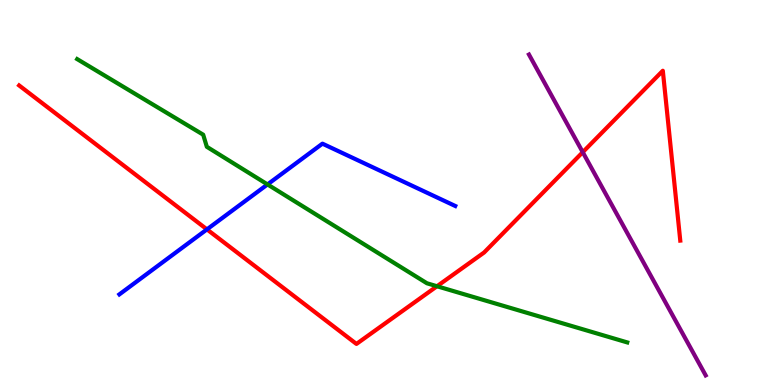[{'lines': ['blue', 'red'], 'intersections': [{'x': 2.67, 'y': 4.04}]}, {'lines': ['green', 'red'], 'intersections': [{'x': 5.64, 'y': 2.57}]}, {'lines': ['purple', 'red'], 'intersections': [{'x': 7.52, 'y': 6.05}]}, {'lines': ['blue', 'green'], 'intersections': [{'x': 3.45, 'y': 5.21}]}, {'lines': ['blue', 'purple'], 'intersections': []}, {'lines': ['green', 'purple'], 'intersections': []}]